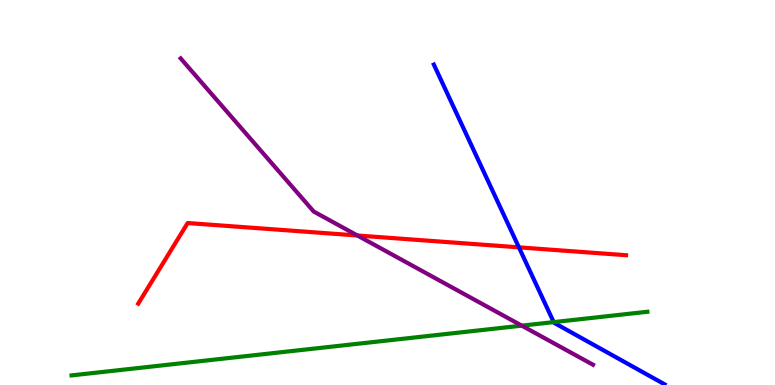[{'lines': ['blue', 'red'], 'intersections': [{'x': 6.7, 'y': 3.58}]}, {'lines': ['green', 'red'], 'intersections': []}, {'lines': ['purple', 'red'], 'intersections': [{'x': 4.61, 'y': 3.88}]}, {'lines': ['blue', 'green'], 'intersections': [{'x': 7.14, 'y': 1.63}]}, {'lines': ['blue', 'purple'], 'intersections': []}, {'lines': ['green', 'purple'], 'intersections': [{'x': 6.73, 'y': 1.54}]}]